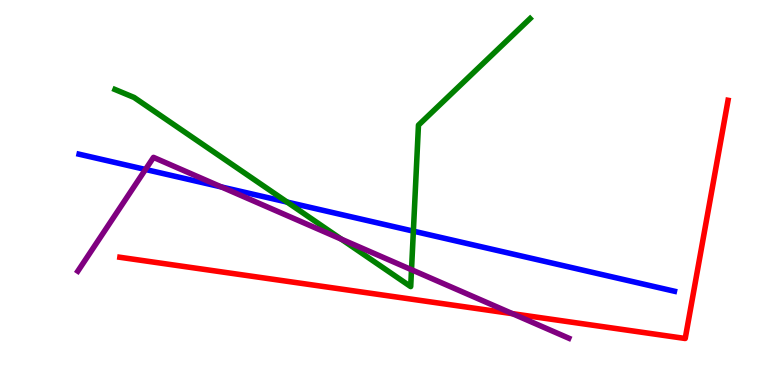[{'lines': ['blue', 'red'], 'intersections': []}, {'lines': ['green', 'red'], 'intersections': []}, {'lines': ['purple', 'red'], 'intersections': [{'x': 6.61, 'y': 1.85}]}, {'lines': ['blue', 'green'], 'intersections': [{'x': 3.7, 'y': 4.75}, {'x': 5.33, 'y': 4.0}]}, {'lines': ['blue', 'purple'], 'intersections': [{'x': 1.88, 'y': 5.6}, {'x': 2.86, 'y': 5.14}]}, {'lines': ['green', 'purple'], 'intersections': [{'x': 4.4, 'y': 3.79}, {'x': 5.31, 'y': 2.99}]}]